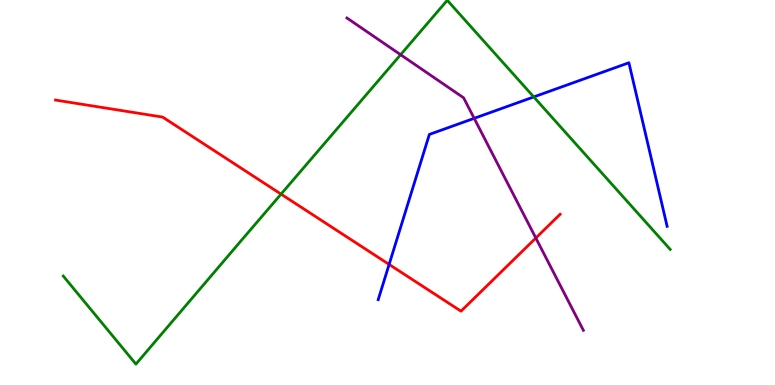[{'lines': ['blue', 'red'], 'intersections': [{'x': 5.02, 'y': 3.13}]}, {'lines': ['green', 'red'], 'intersections': [{'x': 3.63, 'y': 4.96}]}, {'lines': ['purple', 'red'], 'intersections': [{'x': 6.91, 'y': 3.82}]}, {'lines': ['blue', 'green'], 'intersections': [{'x': 6.89, 'y': 7.48}]}, {'lines': ['blue', 'purple'], 'intersections': [{'x': 6.12, 'y': 6.93}]}, {'lines': ['green', 'purple'], 'intersections': [{'x': 5.17, 'y': 8.58}]}]